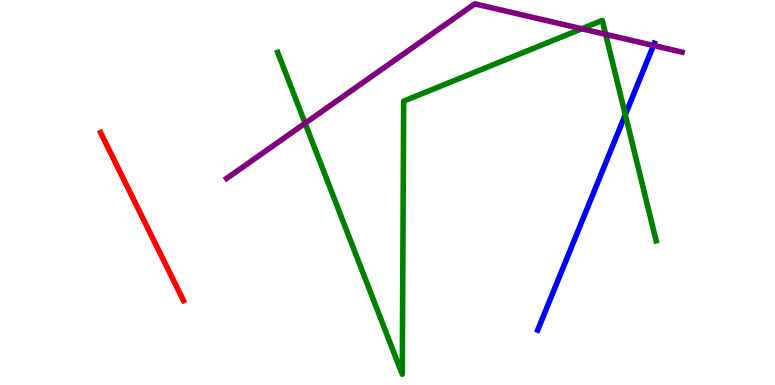[{'lines': ['blue', 'red'], 'intersections': []}, {'lines': ['green', 'red'], 'intersections': []}, {'lines': ['purple', 'red'], 'intersections': []}, {'lines': ['blue', 'green'], 'intersections': [{'x': 8.07, 'y': 7.02}]}, {'lines': ['blue', 'purple'], 'intersections': [{'x': 8.43, 'y': 8.82}]}, {'lines': ['green', 'purple'], 'intersections': [{'x': 3.94, 'y': 6.8}, {'x': 7.51, 'y': 9.25}, {'x': 7.81, 'y': 9.11}]}]